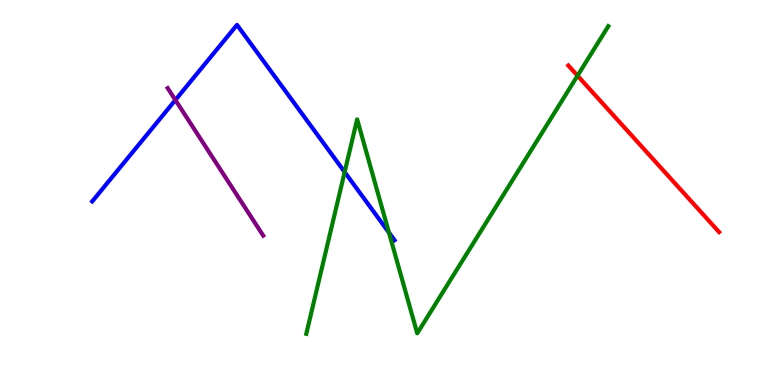[{'lines': ['blue', 'red'], 'intersections': []}, {'lines': ['green', 'red'], 'intersections': [{'x': 7.45, 'y': 8.03}]}, {'lines': ['purple', 'red'], 'intersections': []}, {'lines': ['blue', 'green'], 'intersections': [{'x': 4.45, 'y': 5.53}, {'x': 5.02, 'y': 3.96}]}, {'lines': ['blue', 'purple'], 'intersections': [{'x': 2.26, 'y': 7.4}]}, {'lines': ['green', 'purple'], 'intersections': []}]